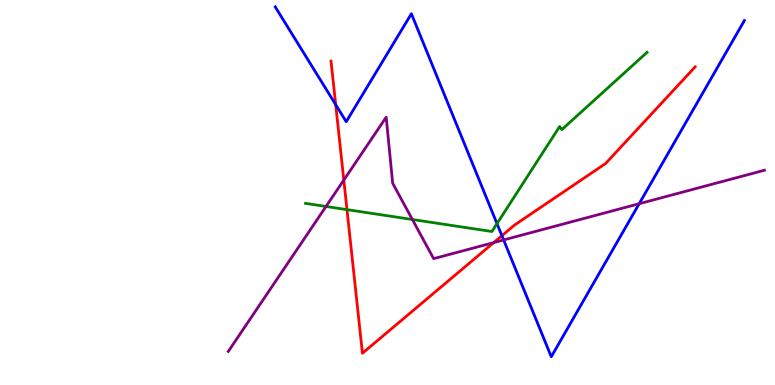[{'lines': ['blue', 'red'], 'intersections': [{'x': 4.33, 'y': 7.28}, {'x': 6.48, 'y': 3.88}]}, {'lines': ['green', 'red'], 'intersections': [{'x': 4.48, 'y': 4.56}]}, {'lines': ['purple', 'red'], 'intersections': [{'x': 4.44, 'y': 5.32}, {'x': 6.37, 'y': 3.7}]}, {'lines': ['blue', 'green'], 'intersections': [{'x': 6.41, 'y': 4.19}]}, {'lines': ['blue', 'purple'], 'intersections': [{'x': 6.5, 'y': 3.77}, {'x': 8.25, 'y': 4.71}]}, {'lines': ['green', 'purple'], 'intersections': [{'x': 4.21, 'y': 4.64}, {'x': 5.32, 'y': 4.3}]}]